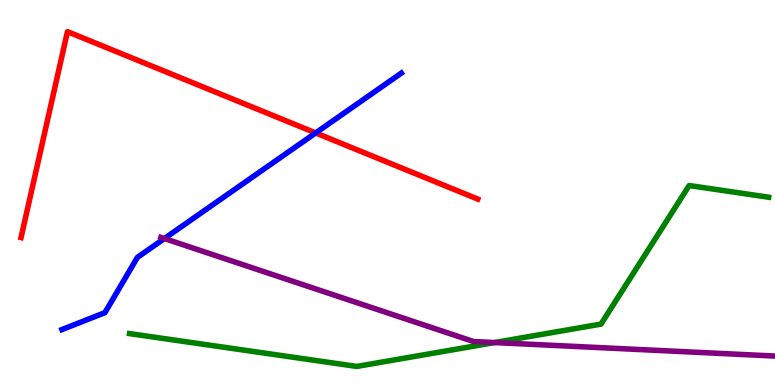[{'lines': ['blue', 'red'], 'intersections': [{'x': 4.07, 'y': 6.55}]}, {'lines': ['green', 'red'], 'intersections': []}, {'lines': ['purple', 'red'], 'intersections': []}, {'lines': ['blue', 'green'], 'intersections': []}, {'lines': ['blue', 'purple'], 'intersections': [{'x': 2.12, 'y': 3.8}]}, {'lines': ['green', 'purple'], 'intersections': [{'x': 6.38, 'y': 1.1}]}]